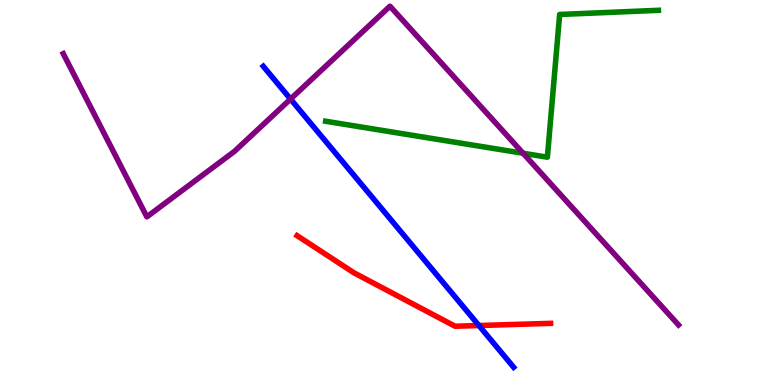[{'lines': ['blue', 'red'], 'intersections': [{'x': 6.18, 'y': 1.54}]}, {'lines': ['green', 'red'], 'intersections': []}, {'lines': ['purple', 'red'], 'intersections': []}, {'lines': ['blue', 'green'], 'intersections': []}, {'lines': ['blue', 'purple'], 'intersections': [{'x': 3.75, 'y': 7.43}]}, {'lines': ['green', 'purple'], 'intersections': [{'x': 6.75, 'y': 6.02}]}]